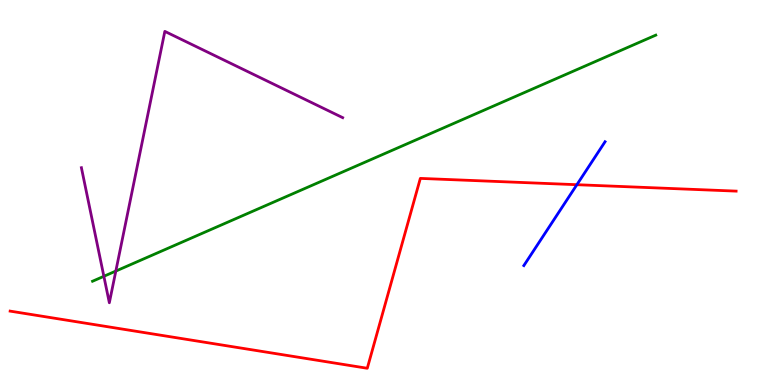[{'lines': ['blue', 'red'], 'intersections': [{'x': 7.44, 'y': 5.2}]}, {'lines': ['green', 'red'], 'intersections': []}, {'lines': ['purple', 'red'], 'intersections': []}, {'lines': ['blue', 'green'], 'intersections': []}, {'lines': ['blue', 'purple'], 'intersections': []}, {'lines': ['green', 'purple'], 'intersections': [{'x': 1.34, 'y': 2.82}, {'x': 1.49, 'y': 2.96}]}]